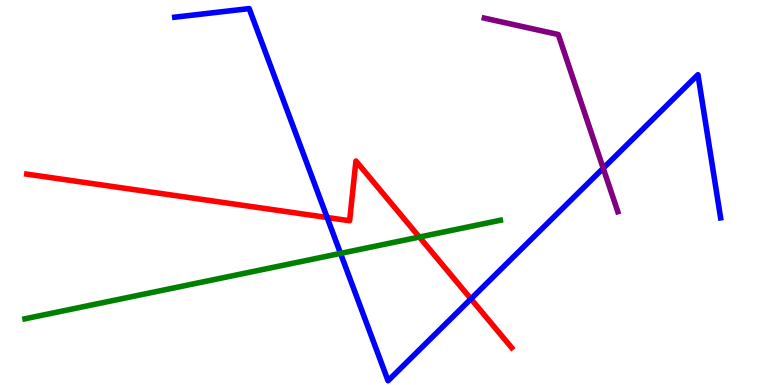[{'lines': ['blue', 'red'], 'intersections': [{'x': 4.22, 'y': 4.35}, {'x': 6.08, 'y': 2.24}]}, {'lines': ['green', 'red'], 'intersections': [{'x': 5.41, 'y': 3.84}]}, {'lines': ['purple', 'red'], 'intersections': []}, {'lines': ['blue', 'green'], 'intersections': [{'x': 4.39, 'y': 3.42}]}, {'lines': ['blue', 'purple'], 'intersections': [{'x': 7.78, 'y': 5.63}]}, {'lines': ['green', 'purple'], 'intersections': []}]